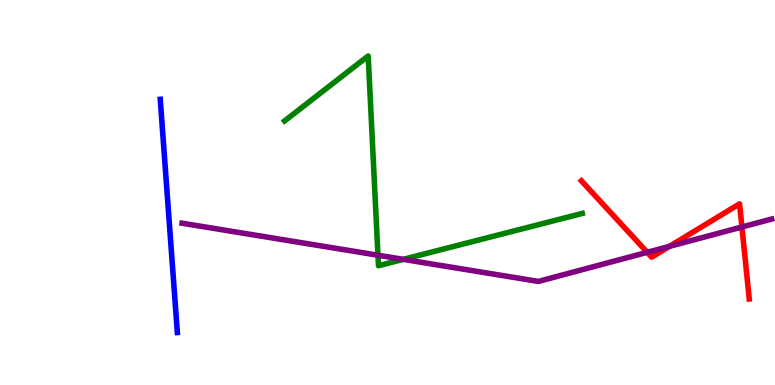[{'lines': ['blue', 'red'], 'intersections': []}, {'lines': ['green', 'red'], 'intersections': []}, {'lines': ['purple', 'red'], 'intersections': [{'x': 8.35, 'y': 3.45}, {'x': 8.64, 'y': 3.6}, {'x': 9.57, 'y': 4.1}]}, {'lines': ['blue', 'green'], 'intersections': []}, {'lines': ['blue', 'purple'], 'intersections': []}, {'lines': ['green', 'purple'], 'intersections': [{'x': 4.88, 'y': 3.37}, {'x': 5.2, 'y': 3.26}]}]